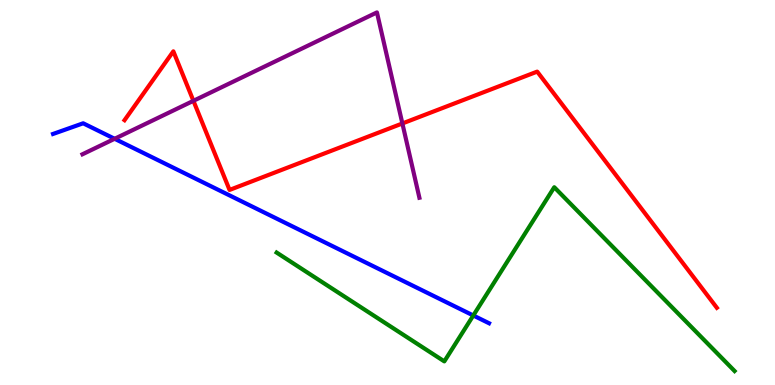[{'lines': ['blue', 'red'], 'intersections': []}, {'lines': ['green', 'red'], 'intersections': []}, {'lines': ['purple', 'red'], 'intersections': [{'x': 2.5, 'y': 7.38}, {'x': 5.19, 'y': 6.79}]}, {'lines': ['blue', 'green'], 'intersections': [{'x': 6.11, 'y': 1.81}]}, {'lines': ['blue', 'purple'], 'intersections': [{'x': 1.48, 'y': 6.4}]}, {'lines': ['green', 'purple'], 'intersections': []}]